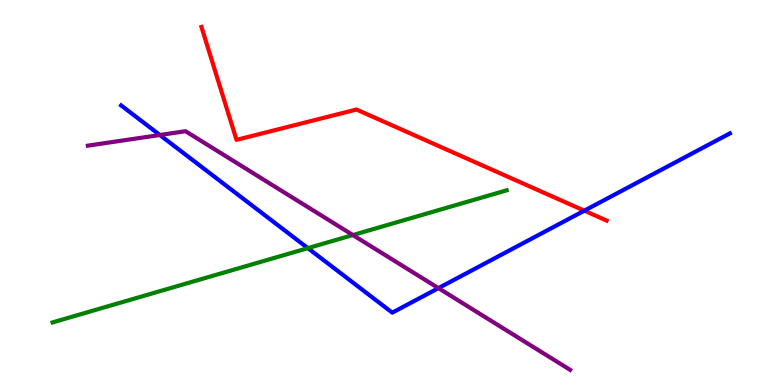[{'lines': ['blue', 'red'], 'intersections': [{'x': 7.54, 'y': 4.53}]}, {'lines': ['green', 'red'], 'intersections': []}, {'lines': ['purple', 'red'], 'intersections': []}, {'lines': ['blue', 'green'], 'intersections': [{'x': 3.97, 'y': 3.55}]}, {'lines': ['blue', 'purple'], 'intersections': [{'x': 2.06, 'y': 6.49}, {'x': 5.66, 'y': 2.52}]}, {'lines': ['green', 'purple'], 'intersections': [{'x': 4.55, 'y': 3.89}]}]